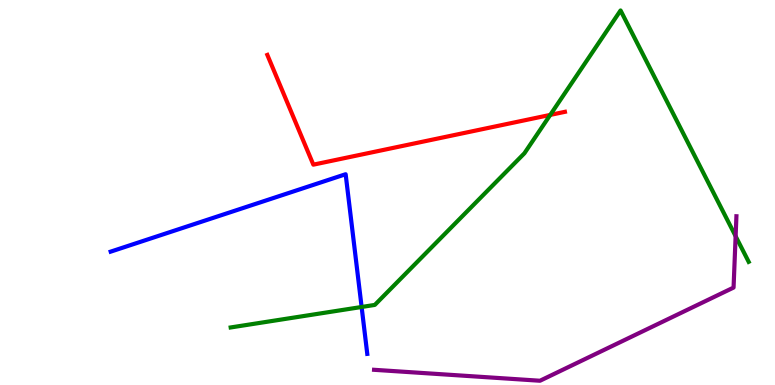[{'lines': ['blue', 'red'], 'intersections': []}, {'lines': ['green', 'red'], 'intersections': [{'x': 7.1, 'y': 7.02}]}, {'lines': ['purple', 'red'], 'intersections': []}, {'lines': ['blue', 'green'], 'intersections': [{'x': 4.67, 'y': 2.03}]}, {'lines': ['blue', 'purple'], 'intersections': []}, {'lines': ['green', 'purple'], 'intersections': [{'x': 9.49, 'y': 3.86}]}]